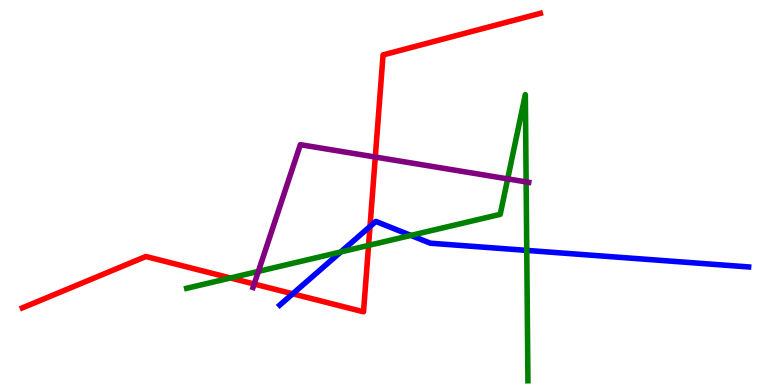[{'lines': ['blue', 'red'], 'intersections': [{'x': 3.78, 'y': 2.37}, {'x': 4.77, 'y': 4.12}]}, {'lines': ['green', 'red'], 'intersections': [{'x': 2.97, 'y': 2.78}, {'x': 4.76, 'y': 3.63}]}, {'lines': ['purple', 'red'], 'intersections': [{'x': 3.28, 'y': 2.62}, {'x': 4.84, 'y': 5.92}]}, {'lines': ['blue', 'green'], 'intersections': [{'x': 4.4, 'y': 3.46}, {'x': 5.3, 'y': 3.89}, {'x': 6.8, 'y': 3.5}]}, {'lines': ['blue', 'purple'], 'intersections': []}, {'lines': ['green', 'purple'], 'intersections': [{'x': 3.33, 'y': 2.95}, {'x': 6.55, 'y': 5.35}, {'x': 6.79, 'y': 5.27}]}]